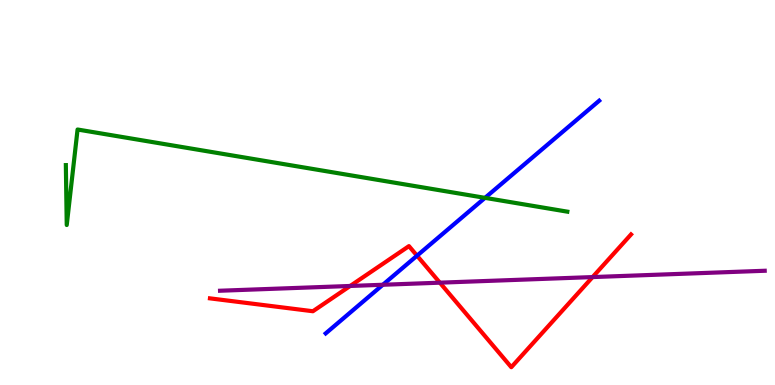[{'lines': ['blue', 'red'], 'intersections': [{'x': 5.38, 'y': 3.36}]}, {'lines': ['green', 'red'], 'intersections': []}, {'lines': ['purple', 'red'], 'intersections': [{'x': 4.52, 'y': 2.57}, {'x': 5.68, 'y': 2.66}, {'x': 7.65, 'y': 2.8}]}, {'lines': ['blue', 'green'], 'intersections': [{'x': 6.26, 'y': 4.86}]}, {'lines': ['blue', 'purple'], 'intersections': [{'x': 4.94, 'y': 2.6}]}, {'lines': ['green', 'purple'], 'intersections': []}]